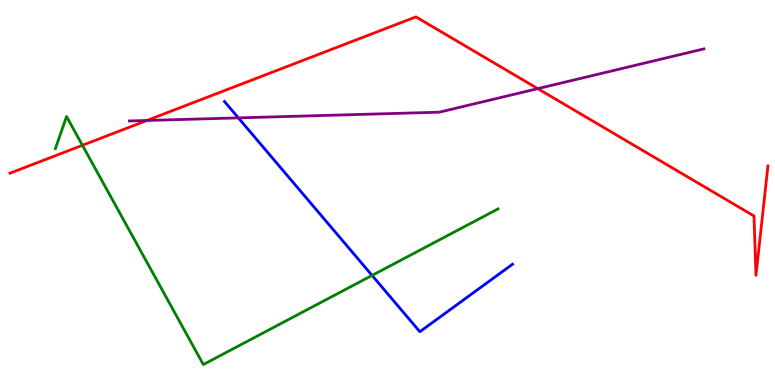[{'lines': ['blue', 'red'], 'intersections': []}, {'lines': ['green', 'red'], 'intersections': [{'x': 1.06, 'y': 6.23}]}, {'lines': ['purple', 'red'], 'intersections': [{'x': 1.9, 'y': 6.87}, {'x': 6.94, 'y': 7.7}]}, {'lines': ['blue', 'green'], 'intersections': [{'x': 4.8, 'y': 2.85}]}, {'lines': ['blue', 'purple'], 'intersections': [{'x': 3.08, 'y': 6.94}]}, {'lines': ['green', 'purple'], 'intersections': []}]